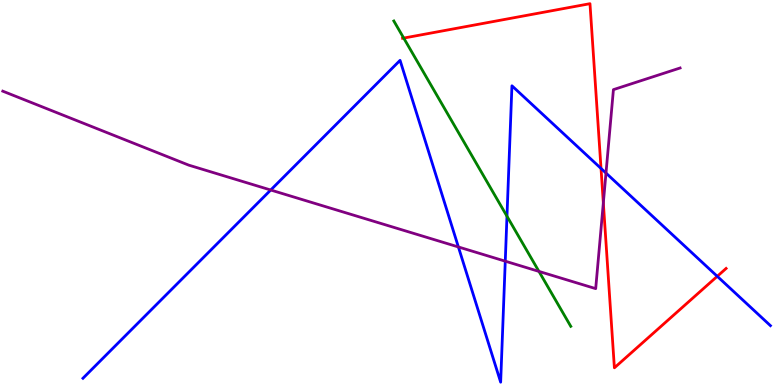[{'lines': ['blue', 'red'], 'intersections': [{'x': 7.76, 'y': 5.62}, {'x': 9.26, 'y': 2.82}]}, {'lines': ['green', 'red'], 'intersections': [{'x': 5.21, 'y': 9.01}]}, {'lines': ['purple', 'red'], 'intersections': [{'x': 7.78, 'y': 4.73}]}, {'lines': ['blue', 'green'], 'intersections': [{'x': 6.54, 'y': 4.38}]}, {'lines': ['blue', 'purple'], 'intersections': [{'x': 3.49, 'y': 5.06}, {'x': 5.91, 'y': 3.59}, {'x': 6.52, 'y': 3.22}, {'x': 7.82, 'y': 5.5}]}, {'lines': ['green', 'purple'], 'intersections': [{'x': 6.95, 'y': 2.95}]}]